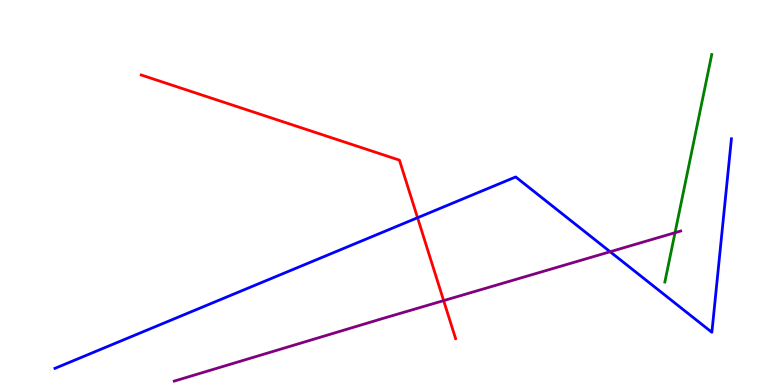[{'lines': ['blue', 'red'], 'intersections': [{'x': 5.39, 'y': 4.34}]}, {'lines': ['green', 'red'], 'intersections': []}, {'lines': ['purple', 'red'], 'intersections': [{'x': 5.72, 'y': 2.19}]}, {'lines': ['blue', 'green'], 'intersections': []}, {'lines': ['blue', 'purple'], 'intersections': [{'x': 7.87, 'y': 3.46}]}, {'lines': ['green', 'purple'], 'intersections': [{'x': 8.71, 'y': 3.96}]}]